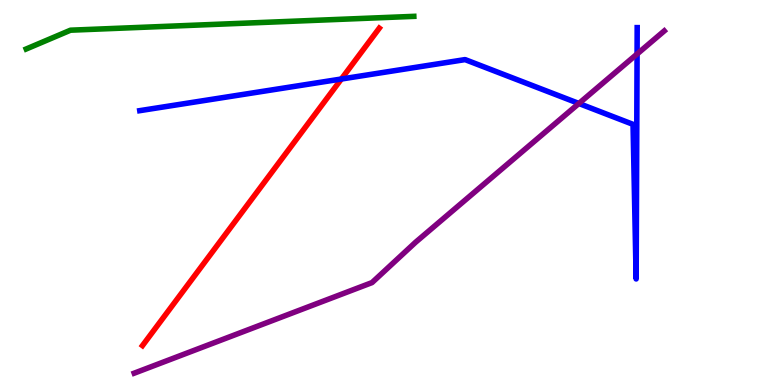[{'lines': ['blue', 'red'], 'intersections': [{'x': 4.4, 'y': 7.95}]}, {'lines': ['green', 'red'], 'intersections': []}, {'lines': ['purple', 'red'], 'intersections': []}, {'lines': ['blue', 'green'], 'intersections': []}, {'lines': ['blue', 'purple'], 'intersections': [{'x': 7.47, 'y': 7.31}, {'x': 8.22, 'y': 8.6}]}, {'lines': ['green', 'purple'], 'intersections': []}]